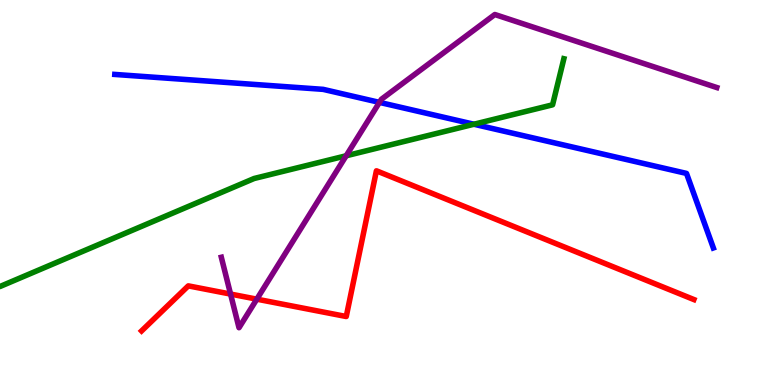[{'lines': ['blue', 'red'], 'intersections': []}, {'lines': ['green', 'red'], 'intersections': []}, {'lines': ['purple', 'red'], 'intersections': [{'x': 2.97, 'y': 2.36}, {'x': 3.31, 'y': 2.23}]}, {'lines': ['blue', 'green'], 'intersections': [{'x': 6.12, 'y': 6.77}]}, {'lines': ['blue', 'purple'], 'intersections': [{'x': 4.9, 'y': 7.34}]}, {'lines': ['green', 'purple'], 'intersections': [{'x': 4.47, 'y': 5.95}]}]